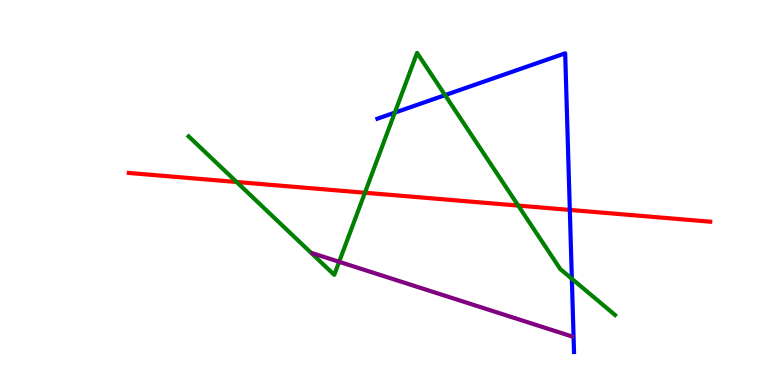[{'lines': ['blue', 'red'], 'intersections': [{'x': 7.35, 'y': 4.55}]}, {'lines': ['green', 'red'], 'intersections': [{'x': 3.05, 'y': 5.27}, {'x': 4.71, 'y': 4.99}, {'x': 6.69, 'y': 4.66}]}, {'lines': ['purple', 'red'], 'intersections': []}, {'lines': ['blue', 'green'], 'intersections': [{'x': 5.09, 'y': 7.07}, {'x': 5.74, 'y': 7.53}, {'x': 7.38, 'y': 2.76}]}, {'lines': ['blue', 'purple'], 'intersections': []}, {'lines': ['green', 'purple'], 'intersections': [{'x': 4.38, 'y': 3.2}]}]